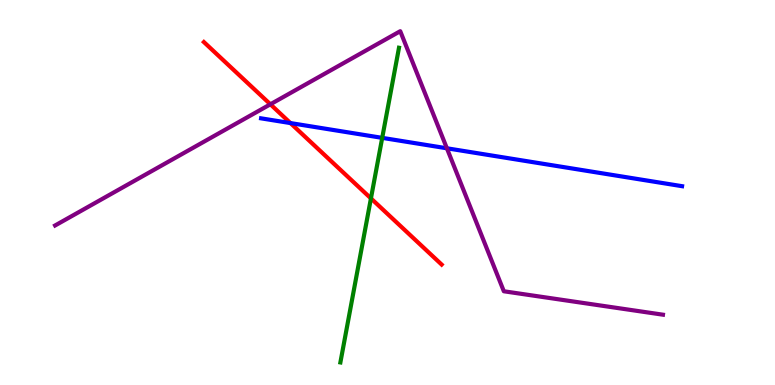[{'lines': ['blue', 'red'], 'intersections': [{'x': 3.75, 'y': 6.8}]}, {'lines': ['green', 'red'], 'intersections': [{'x': 4.79, 'y': 4.85}]}, {'lines': ['purple', 'red'], 'intersections': [{'x': 3.49, 'y': 7.29}]}, {'lines': ['blue', 'green'], 'intersections': [{'x': 4.93, 'y': 6.42}]}, {'lines': ['blue', 'purple'], 'intersections': [{'x': 5.77, 'y': 6.15}]}, {'lines': ['green', 'purple'], 'intersections': []}]